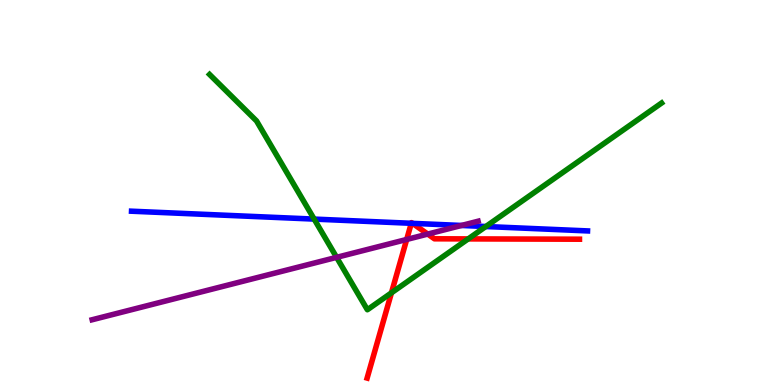[{'lines': ['blue', 'red'], 'intersections': [{'x': 5.31, 'y': 4.2}, {'x': 5.32, 'y': 4.2}]}, {'lines': ['green', 'red'], 'intersections': [{'x': 5.05, 'y': 2.39}, {'x': 6.04, 'y': 3.79}]}, {'lines': ['purple', 'red'], 'intersections': [{'x': 5.25, 'y': 3.78}, {'x': 5.52, 'y': 3.92}]}, {'lines': ['blue', 'green'], 'intersections': [{'x': 4.05, 'y': 4.31}, {'x': 6.27, 'y': 4.12}]}, {'lines': ['blue', 'purple'], 'intersections': [{'x': 5.95, 'y': 4.14}]}, {'lines': ['green', 'purple'], 'intersections': [{'x': 4.34, 'y': 3.32}]}]